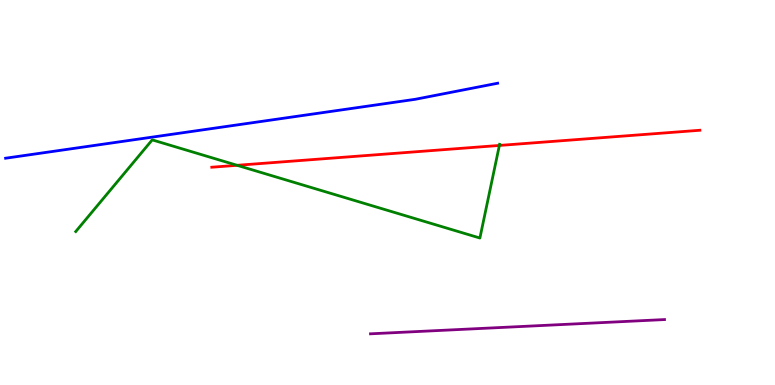[{'lines': ['blue', 'red'], 'intersections': []}, {'lines': ['green', 'red'], 'intersections': [{'x': 3.06, 'y': 5.71}, {'x': 6.44, 'y': 6.22}]}, {'lines': ['purple', 'red'], 'intersections': []}, {'lines': ['blue', 'green'], 'intersections': []}, {'lines': ['blue', 'purple'], 'intersections': []}, {'lines': ['green', 'purple'], 'intersections': []}]